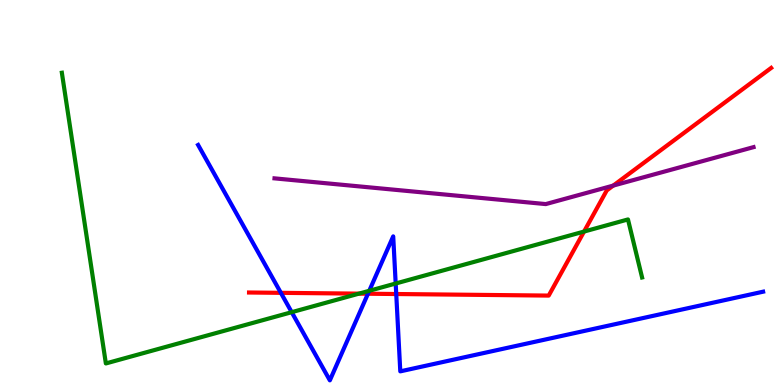[{'lines': ['blue', 'red'], 'intersections': [{'x': 3.62, 'y': 2.39}, {'x': 4.75, 'y': 2.37}, {'x': 5.11, 'y': 2.36}]}, {'lines': ['green', 'red'], 'intersections': [{'x': 4.63, 'y': 2.37}, {'x': 7.54, 'y': 3.99}]}, {'lines': ['purple', 'red'], 'intersections': [{'x': 7.91, 'y': 5.18}]}, {'lines': ['blue', 'green'], 'intersections': [{'x': 3.76, 'y': 1.89}, {'x': 4.76, 'y': 2.45}, {'x': 5.11, 'y': 2.64}]}, {'lines': ['blue', 'purple'], 'intersections': []}, {'lines': ['green', 'purple'], 'intersections': []}]